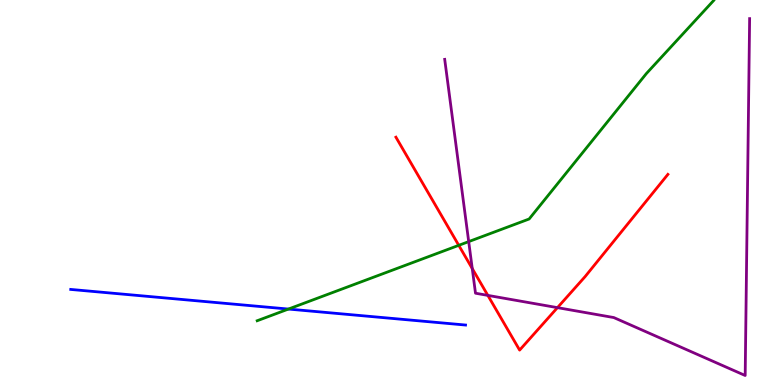[{'lines': ['blue', 'red'], 'intersections': []}, {'lines': ['green', 'red'], 'intersections': [{'x': 5.92, 'y': 3.63}]}, {'lines': ['purple', 'red'], 'intersections': [{'x': 6.09, 'y': 3.02}, {'x': 6.29, 'y': 2.33}, {'x': 7.19, 'y': 2.01}]}, {'lines': ['blue', 'green'], 'intersections': [{'x': 3.72, 'y': 1.97}]}, {'lines': ['blue', 'purple'], 'intersections': []}, {'lines': ['green', 'purple'], 'intersections': [{'x': 6.05, 'y': 3.72}]}]